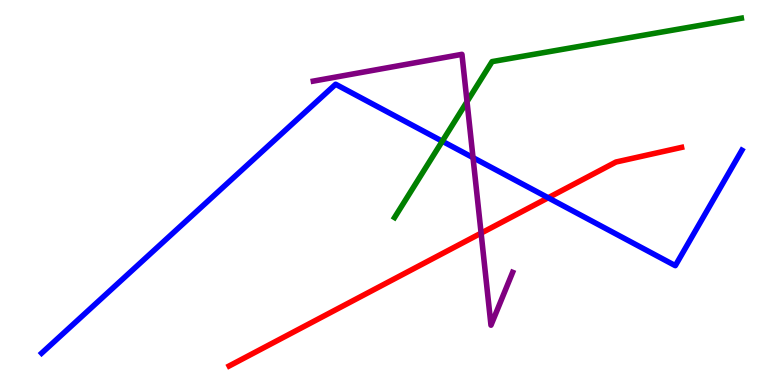[{'lines': ['blue', 'red'], 'intersections': [{'x': 7.07, 'y': 4.86}]}, {'lines': ['green', 'red'], 'intersections': []}, {'lines': ['purple', 'red'], 'intersections': [{'x': 6.21, 'y': 3.94}]}, {'lines': ['blue', 'green'], 'intersections': [{'x': 5.71, 'y': 6.33}]}, {'lines': ['blue', 'purple'], 'intersections': [{'x': 6.1, 'y': 5.91}]}, {'lines': ['green', 'purple'], 'intersections': [{'x': 6.03, 'y': 7.36}]}]